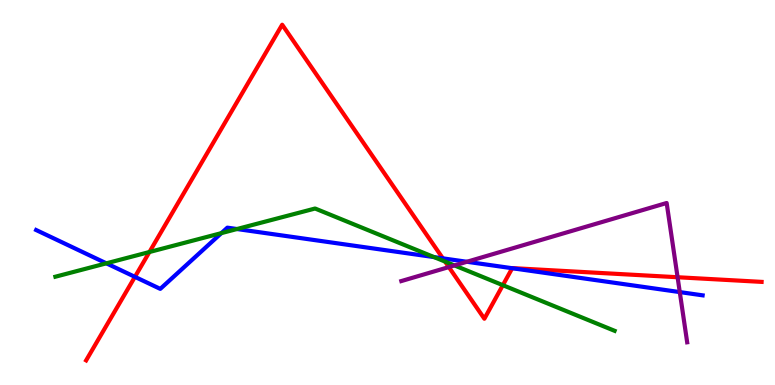[{'lines': ['blue', 'red'], 'intersections': [{'x': 1.74, 'y': 2.81}, {'x': 5.71, 'y': 3.29}, {'x': 6.61, 'y': 3.03}]}, {'lines': ['green', 'red'], 'intersections': [{'x': 1.93, 'y': 3.45}, {'x': 5.74, 'y': 3.21}, {'x': 6.49, 'y': 2.59}]}, {'lines': ['purple', 'red'], 'intersections': [{'x': 5.79, 'y': 3.06}, {'x': 8.74, 'y': 2.8}]}, {'lines': ['blue', 'green'], 'intersections': [{'x': 1.37, 'y': 3.16}, {'x': 2.86, 'y': 3.94}, {'x': 3.06, 'y': 4.05}, {'x': 5.6, 'y': 3.32}]}, {'lines': ['blue', 'purple'], 'intersections': [{'x': 6.02, 'y': 3.2}, {'x': 8.77, 'y': 2.41}]}, {'lines': ['green', 'purple'], 'intersections': [{'x': 5.86, 'y': 3.11}]}]